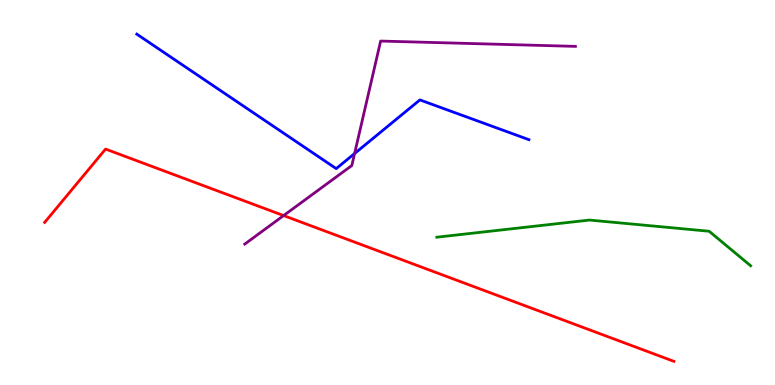[{'lines': ['blue', 'red'], 'intersections': []}, {'lines': ['green', 'red'], 'intersections': []}, {'lines': ['purple', 'red'], 'intersections': [{'x': 3.66, 'y': 4.4}]}, {'lines': ['blue', 'green'], 'intersections': []}, {'lines': ['blue', 'purple'], 'intersections': [{'x': 4.58, 'y': 6.01}]}, {'lines': ['green', 'purple'], 'intersections': []}]